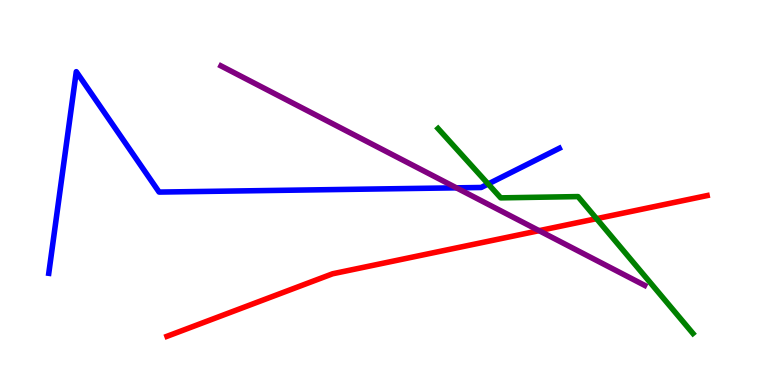[{'lines': ['blue', 'red'], 'intersections': []}, {'lines': ['green', 'red'], 'intersections': [{'x': 7.7, 'y': 4.32}]}, {'lines': ['purple', 'red'], 'intersections': [{'x': 6.96, 'y': 4.01}]}, {'lines': ['blue', 'green'], 'intersections': [{'x': 6.3, 'y': 5.22}]}, {'lines': ['blue', 'purple'], 'intersections': [{'x': 5.89, 'y': 5.12}]}, {'lines': ['green', 'purple'], 'intersections': []}]